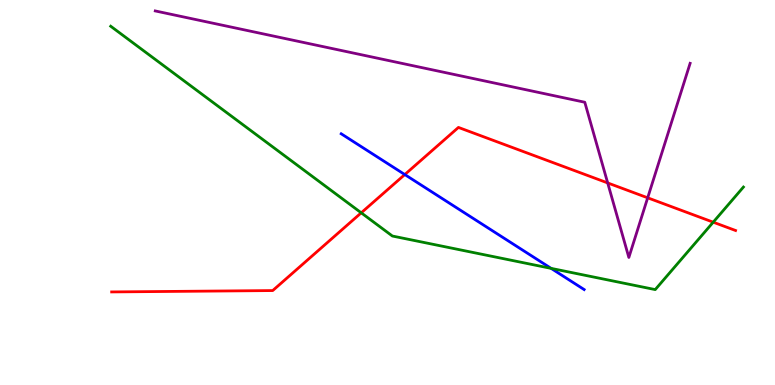[{'lines': ['blue', 'red'], 'intersections': [{'x': 5.22, 'y': 5.47}]}, {'lines': ['green', 'red'], 'intersections': [{'x': 4.66, 'y': 4.47}, {'x': 9.2, 'y': 4.23}]}, {'lines': ['purple', 'red'], 'intersections': [{'x': 7.84, 'y': 5.25}, {'x': 8.36, 'y': 4.86}]}, {'lines': ['blue', 'green'], 'intersections': [{'x': 7.11, 'y': 3.03}]}, {'lines': ['blue', 'purple'], 'intersections': []}, {'lines': ['green', 'purple'], 'intersections': []}]